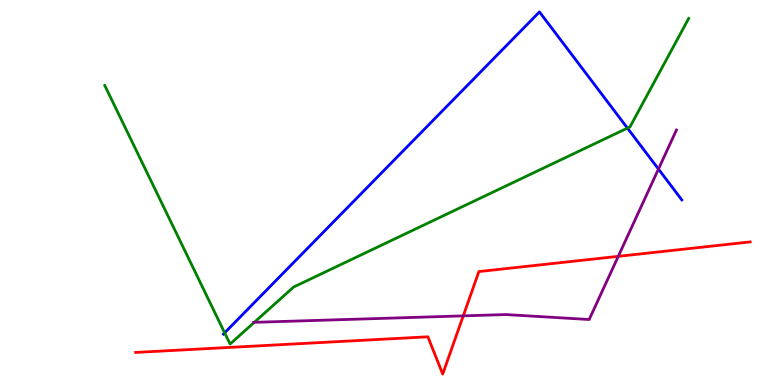[{'lines': ['blue', 'red'], 'intersections': []}, {'lines': ['green', 'red'], 'intersections': []}, {'lines': ['purple', 'red'], 'intersections': [{'x': 5.98, 'y': 1.8}, {'x': 7.98, 'y': 3.34}]}, {'lines': ['blue', 'green'], 'intersections': [{'x': 2.9, 'y': 1.36}, {'x': 8.1, 'y': 6.67}]}, {'lines': ['blue', 'purple'], 'intersections': [{'x': 8.5, 'y': 5.61}]}, {'lines': ['green', 'purple'], 'intersections': [{'x': 3.28, 'y': 1.63}]}]